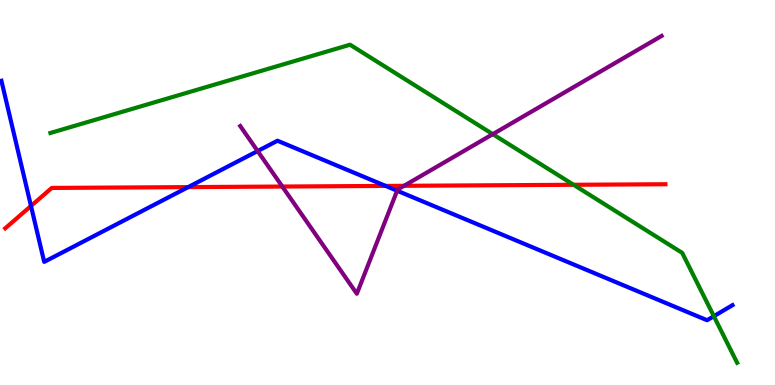[{'lines': ['blue', 'red'], 'intersections': [{'x': 0.4, 'y': 4.65}, {'x': 2.43, 'y': 5.14}, {'x': 4.98, 'y': 5.17}]}, {'lines': ['green', 'red'], 'intersections': [{'x': 7.4, 'y': 5.2}]}, {'lines': ['purple', 'red'], 'intersections': [{'x': 3.64, 'y': 5.15}, {'x': 5.21, 'y': 5.17}]}, {'lines': ['blue', 'green'], 'intersections': [{'x': 9.21, 'y': 1.79}]}, {'lines': ['blue', 'purple'], 'intersections': [{'x': 3.32, 'y': 6.08}, {'x': 5.12, 'y': 5.05}]}, {'lines': ['green', 'purple'], 'intersections': [{'x': 6.36, 'y': 6.52}]}]